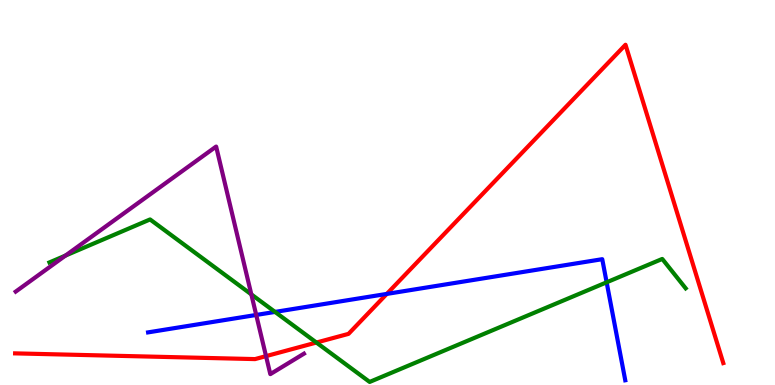[{'lines': ['blue', 'red'], 'intersections': [{'x': 4.99, 'y': 2.37}]}, {'lines': ['green', 'red'], 'intersections': [{'x': 4.08, 'y': 1.1}]}, {'lines': ['purple', 'red'], 'intersections': [{'x': 3.43, 'y': 0.75}]}, {'lines': ['blue', 'green'], 'intersections': [{'x': 3.55, 'y': 1.9}, {'x': 7.83, 'y': 2.67}]}, {'lines': ['blue', 'purple'], 'intersections': [{'x': 3.31, 'y': 1.82}]}, {'lines': ['green', 'purple'], 'intersections': [{'x': 0.845, 'y': 3.36}, {'x': 3.24, 'y': 2.35}]}]